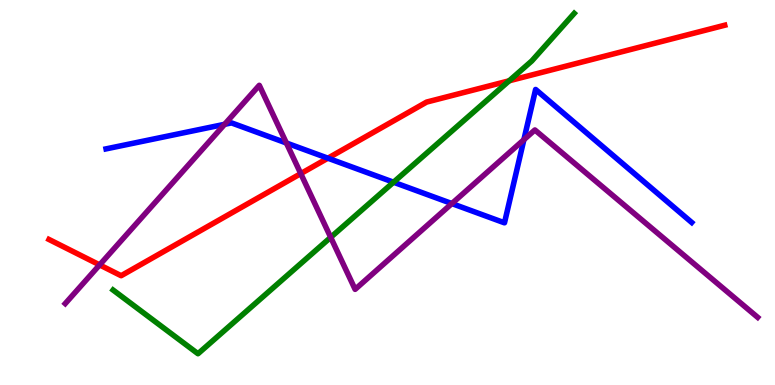[{'lines': ['blue', 'red'], 'intersections': [{'x': 4.23, 'y': 5.89}]}, {'lines': ['green', 'red'], 'intersections': [{'x': 6.57, 'y': 7.9}]}, {'lines': ['purple', 'red'], 'intersections': [{'x': 1.29, 'y': 3.12}, {'x': 3.88, 'y': 5.49}]}, {'lines': ['blue', 'green'], 'intersections': [{'x': 5.08, 'y': 5.27}]}, {'lines': ['blue', 'purple'], 'intersections': [{'x': 2.9, 'y': 6.77}, {'x': 3.7, 'y': 6.29}, {'x': 5.83, 'y': 4.71}, {'x': 6.76, 'y': 6.37}]}, {'lines': ['green', 'purple'], 'intersections': [{'x': 4.27, 'y': 3.84}]}]